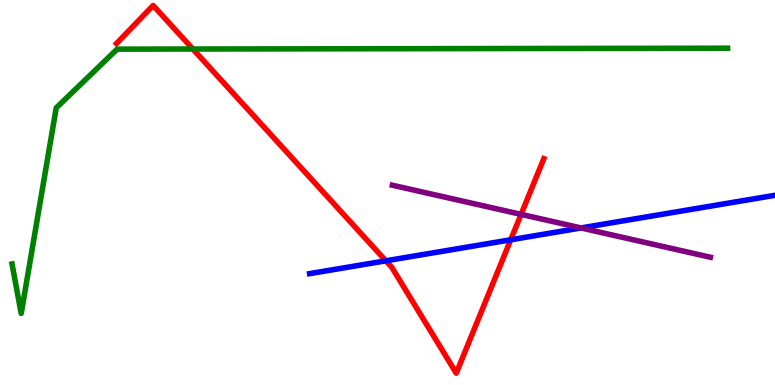[{'lines': ['blue', 'red'], 'intersections': [{'x': 4.98, 'y': 3.23}, {'x': 6.59, 'y': 3.77}]}, {'lines': ['green', 'red'], 'intersections': [{'x': 2.49, 'y': 8.73}]}, {'lines': ['purple', 'red'], 'intersections': [{'x': 6.72, 'y': 4.43}]}, {'lines': ['blue', 'green'], 'intersections': []}, {'lines': ['blue', 'purple'], 'intersections': [{'x': 7.5, 'y': 4.08}]}, {'lines': ['green', 'purple'], 'intersections': []}]